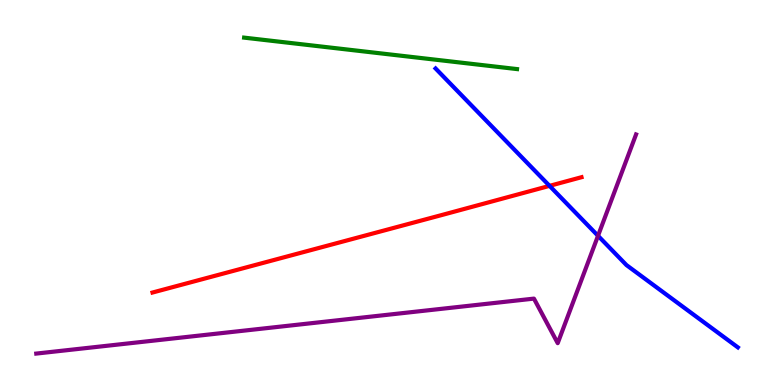[{'lines': ['blue', 'red'], 'intersections': [{'x': 7.09, 'y': 5.17}]}, {'lines': ['green', 'red'], 'intersections': []}, {'lines': ['purple', 'red'], 'intersections': []}, {'lines': ['blue', 'green'], 'intersections': []}, {'lines': ['blue', 'purple'], 'intersections': [{'x': 7.72, 'y': 3.88}]}, {'lines': ['green', 'purple'], 'intersections': []}]